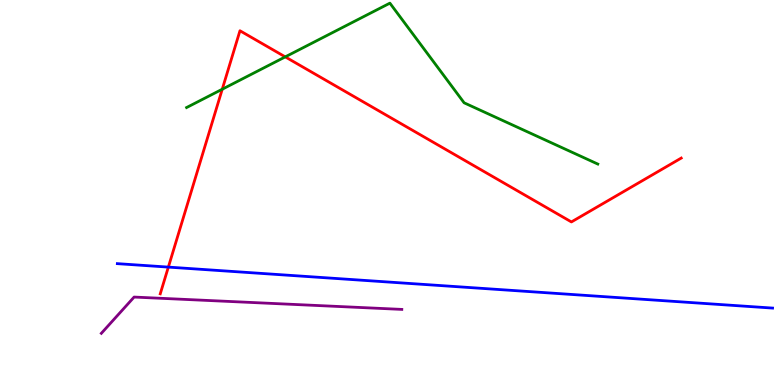[{'lines': ['blue', 'red'], 'intersections': [{'x': 2.17, 'y': 3.06}]}, {'lines': ['green', 'red'], 'intersections': [{'x': 2.87, 'y': 7.68}, {'x': 3.68, 'y': 8.52}]}, {'lines': ['purple', 'red'], 'intersections': []}, {'lines': ['blue', 'green'], 'intersections': []}, {'lines': ['blue', 'purple'], 'intersections': []}, {'lines': ['green', 'purple'], 'intersections': []}]